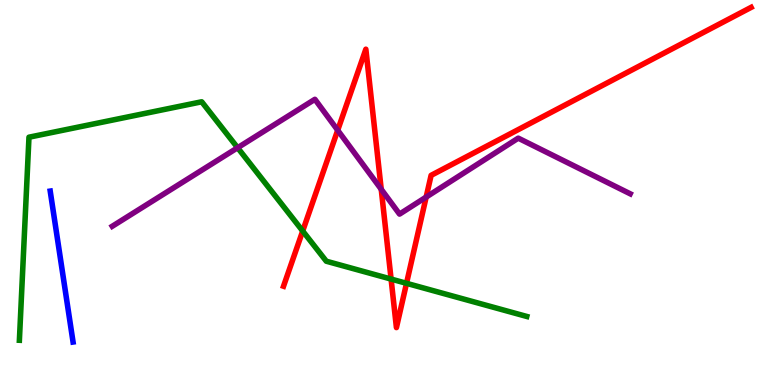[{'lines': ['blue', 'red'], 'intersections': []}, {'lines': ['green', 'red'], 'intersections': [{'x': 3.91, 'y': 4.0}, {'x': 5.05, 'y': 2.75}, {'x': 5.25, 'y': 2.64}]}, {'lines': ['purple', 'red'], 'intersections': [{'x': 4.36, 'y': 6.62}, {'x': 4.92, 'y': 5.08}, {'x': 5.5, 'y': 4.88}]}, {'lines': ['blue', 'green'], 'intersections': []}, {'lines': ['blue', 'purple'], 'intersections': []}, {'lines': ['green', 'purple'], 'intersections': [{'x': 3.07, 'y': 6.16}]}]